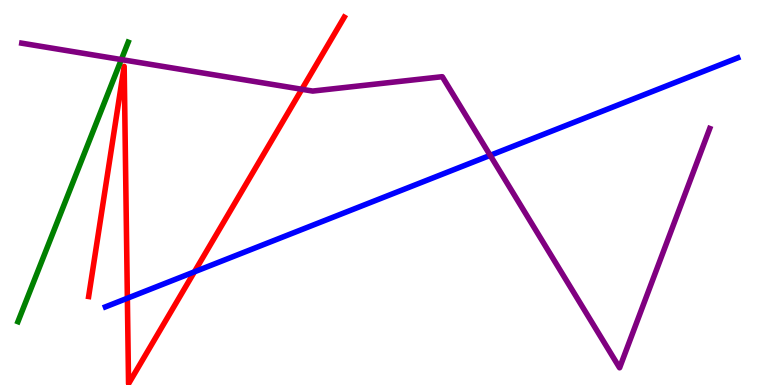[{'lines': ['blue', 'red'], 'intersections': [{'x': 1.64, 'y': 2.25}, {'x': 2.51, 'y': 2.94}]}, {'lines': ['green', 'red'], 'intersections': []}, {'lines': ['purple', 'red'], 'intersections': [{'x': 3.89, 'y': 7.68}]}, {'lines': ['blue', 'green'], 'intersections': []}, {'lines': ['blue', 'purple'], 'intersections': [{'x': 6.33, 'y': 5.97}]}, {'lines': ['green', 'purple'], 'intersections': [{'x': 1.57, 'y': 8.45}]}]